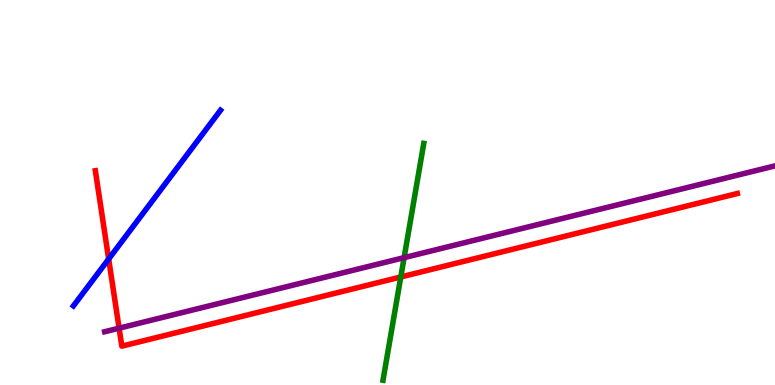[{'lines': ['blue', 'red'], 'intersections': [{'x': 1.4, 'y': 3.27}]}, {'lines': ['green', 'red'], 'intersections': [{'x': 5.17, 'y': 2.81}]}, {'lines': ['purple', 'red'], 'intersections': [{'x': 1.54, 'y': 1.48}]}, {'lines': ['blue', 'green'], 'intersections': []}, {'lines': ['blue', 'purple'], 'intersections': []}, {'lines': ['green', 'purple'], 'intersections': [{'x': 5.21, 'y': 3.31}]}]